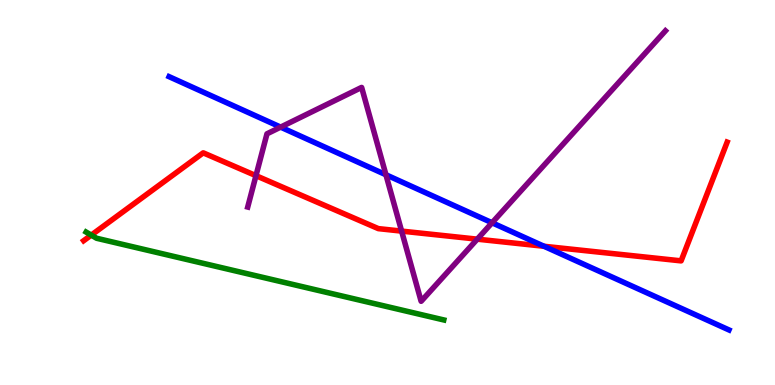[{'lines': ['blue', 'red'], 'intersections': [{'x': 7.02, 'y': 3.6}]}, {'lines': ['green', 'red'], 'intersections': [{'x': 1.18, 'y': 3.89}]}, {'lines': ['purple', 'red'], 'intersections': [{'x': 3.3, 'y': 5.44}, {'x': 5.18, 'y': 4.0}, {'x': 6.16, 'y': 3.79}]}, {'lines': ['blue', 'green'], 'intersections': []}, {'lines': ['blue', 'purple'], 'intersections': [{'x': 3.62, 'y': 6.7}, {'x': 4.98, 'y': 5.46}, {'x': 6.35, 'y': 4.21}]}, {'lines': ['green', 'purple'], 'intersections': []}]